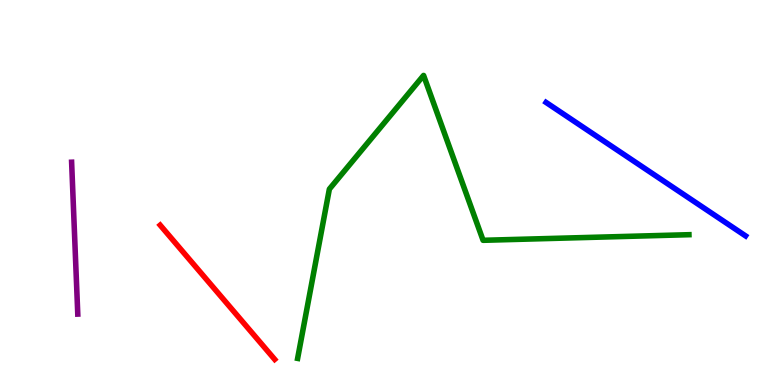[{'lines': ['blue', 'red'], 'intersections': []}, {'lines': ['green', 'red'], 'intersections': []}, {'lines': ['purple', 'red'], 'intersections': []}, {'lines': ['blue', 'green'], 'intersections': []}, {'lines': ['blue', 'purple'], 'intersections': []}, {'lines': ['green', 'purple'], 'intersections': []}]